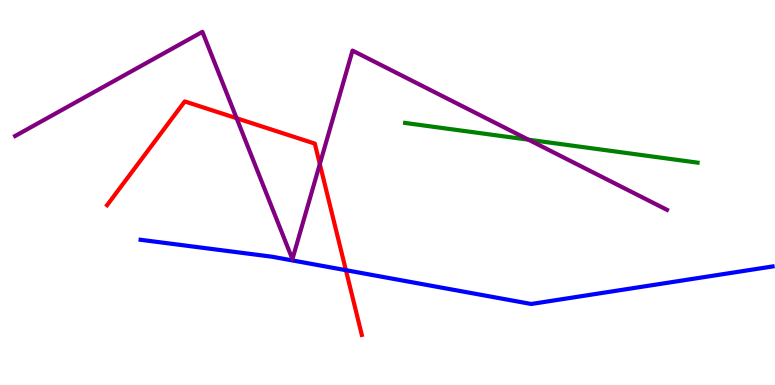[{'lines': ['blue', 'red'], 'intersections': [{'x': 4.46, 'y': 2.98}]}, {'lines': ['green', 'red'], 'intersections': []}, {'lines': ['purple', 'red'], 'intersections': [{'x': 3.05, 'y': 6.93}, {'x': 4.13, 'y': 5.74}]}, {'lines': ['blue', 'green'], 'intersections': []}, {'lines': ['blue', 'purple'], 'intersections': []}, {'lines': ['green', 'purple'], 'intersections': [{'x': 6.82, 'y': 6.37}]}]